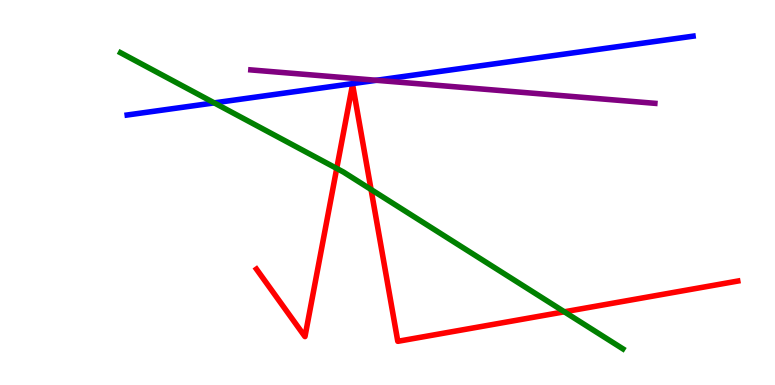[{'lines': ['blue', 'red'], 'intersections': []}, {'lines': ['green', 'red'], 'intersections': [{'x': 4.34, 'y': 5.62}, {'x': 4.79, 'y': 5.08}, {'x': 7.28, 'y': 1.9}]}, {'lines': ['purple', 'red'], 'intersections': []}, {'lines': ['blue', 'green'], 'intersections': [{'x': 2.76, 'y': 7.33}]}, {'lines': ['blue', 'purple'], 'intersections': [{'x': 4.86, 'y': 7.91}]}, {'lines': ['green', 'purple'], 'intersections': []}]